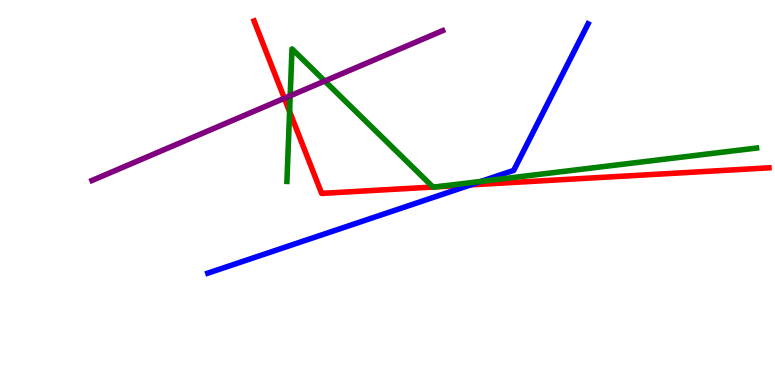[{'lines': ['blue', 'red'], 'intersections': [{'x': 6.07, 'y': 5.2}]}, {'lines': ['green', 'red'], 'intersections': [{'x': 3.74, 'y': 7.1}, {'x': 5.59, 'y': 5.14}, {'x': 5.63, 'y': 5.15}]}, {'lines': ['purple', 'red'], 'intersections': [{'x': 3.67, 'y': 7.45}]}, {'lines': ['blue', 'green'], 'intersections': [{'x': 6.21, 'y': 5.29}]}, {'lines': ['blue', 'purple'], 'intersections': []}, {'lines': ['green', 'purple'], 'intersections': [{'x': 3.74, 'y': 7.51}, {'x': 4.19, 'y': 7.9}]}]